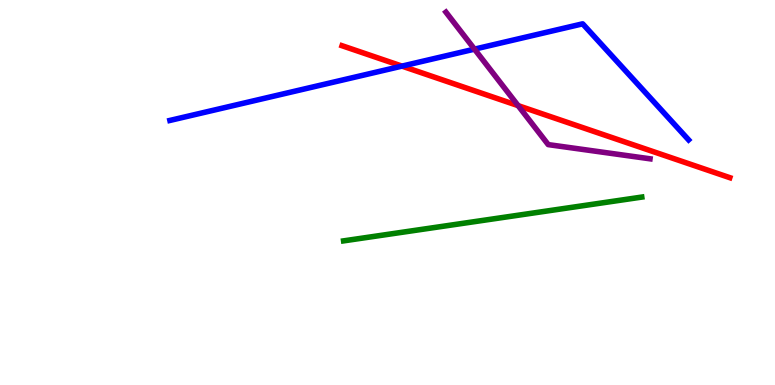[{'lines': ['blue', 'red'], 'intersections': [{'x': 5.19, 'y': 8.28}]}, {'lines': ['green', 'red'], 'intersections': []}, {'lines': ['purple', 'red'], 'intersections': [{'x': 6.69, 'y': 7.26}]}, {'lines': ['blue', 'green'], 'intersections': []}, {'lines': ['blue', 'purple'], 'intersections': [{'x': 6.12, 'y': 8.72}]}, {'lines': ['green', 'purple'], 'intersections': []}]